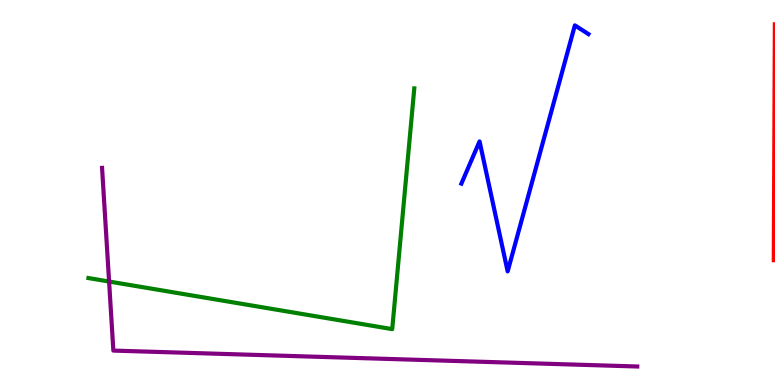[{'lines': ['blue', 'red'], 'intersections': []}, {'lines': ['green', 'red'], 'intersections': []}, {'lines': ['purple', 'red'], 'intersections': []}, {'lines': ['blue', 'green'], 'intersections': []}, {'lines': ['blue', 'purple'], 'intersections': []}, {'lines': ['green', 'purple'], 'intersections': [{'x': 1.41, 'y': 2.69}]}]